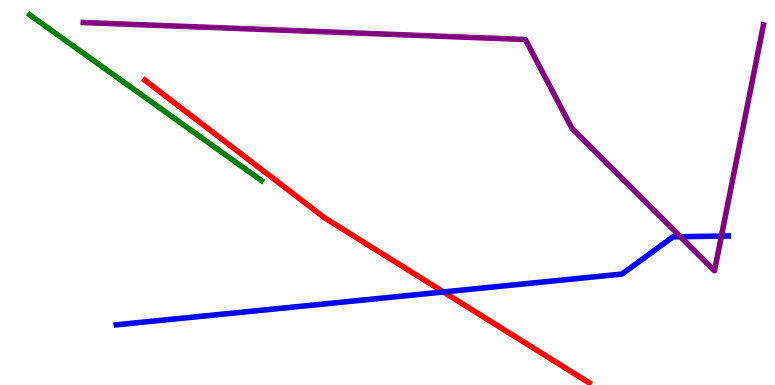[{'lines': ['blue', 'red'], 'intersections': [{'x': 5.72, 'y': 2.42}]}, {'lines': ['green', 'red'], 'intersections': []}, {'lines': ['purple', 'red'], 'intersections': []}, {'lines': ['blue', 'green'], 'intersections': []}, {'lines': ['blue', 'purple'], 'intersections': [{'x': 8.78, 'y': 3.85}, {'x': 9.31, 'y': 3.87}]}, {'lines': ['green', 'purple'], 'intersections': []}]